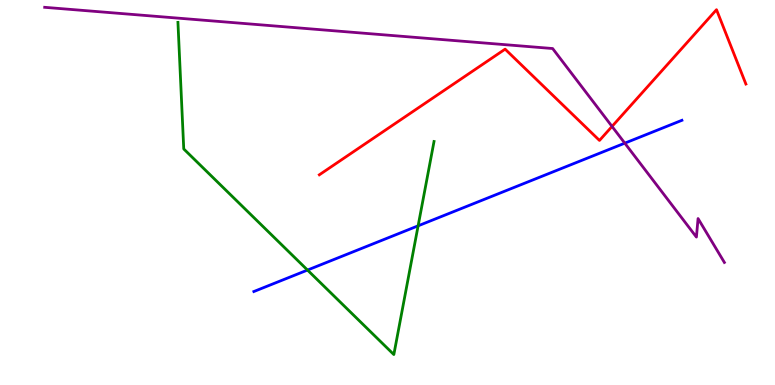[{'lines': ['blue', 'red'], 'intersections': []}, {'lines': ['green', 'red'], 'intersections': []}, {'lines': ['purple', 'red'], 'intersections': [{'x': 7.9, 'y': 6.72}]}, {'lines': ['blue', 'green'], 'intersections': [{'x': 3.97, 'y': 2.99}, {'x': 5.4, 'y': 4.13}]}, {'lines': ['blue', 'purple'], 'intersections': [{'x': 8.06, 'y': 6.28}]}, {'lines': ['green', 'purple'], 'intersections': []}]